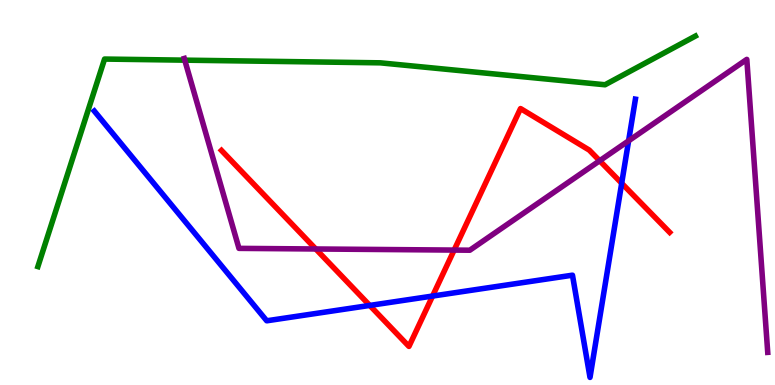[{'lines': ['blue', 'red'], 'intersections': [{'x': 4.77, 'y': 2.07}, {'x': 5.58, 'y': 2.31}, {'x': 8.02, 'y': 5.24}]}, {'lines': ['green', 'red'], 'intersections': []}, {'lines': ['purple', 'red'], 'intersections': [{'x': 4.07, 'y': 3.53}, {'x': 5.86, 'y': 3.5}, {'x': 7.74, 'y': 5.82}]}, {'lines': ['blue', 'green'], 'intersections': []}, {'lines': ['blue', 'purple'], 'intersections': [{'x': 8.11, 'y': 6.34}]}, {'lines': ['green', 'purple'], 'intersections': [{'x': 2.38, 'y': 8.44}]}]